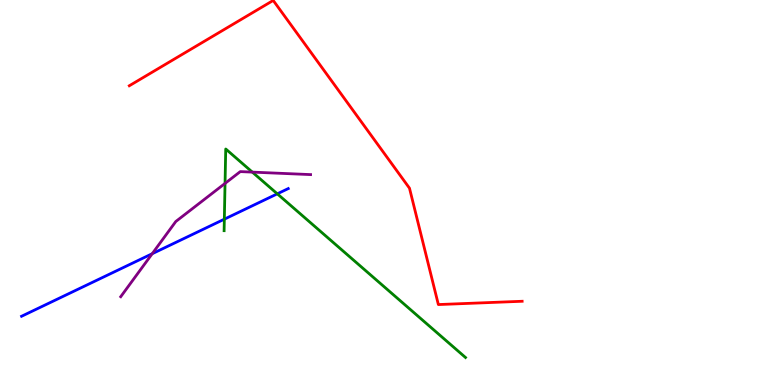[{'lines': ['blue', 'red'], 'intersections': []}, {'lines': ['green', 'red'], 'intersections': []}, {'lines': ['purple', 'red'], 'intersections': []}, {'lines': ['blue', 'green'], 'intersections': [{'x': 2.89, 'y': 4.31}, {'x': 3.58, 'y': 4.97}]}, {'lines': ['blue', 'purple'], 'intersections': [{'x': 1.96, 'y': 3.41}]}, {'lines': ['green', 'purple'], 'intersections': [{'x': 2.9, 'y': 5.24}, {'x': 3.26, 'y': 5.53}]}]